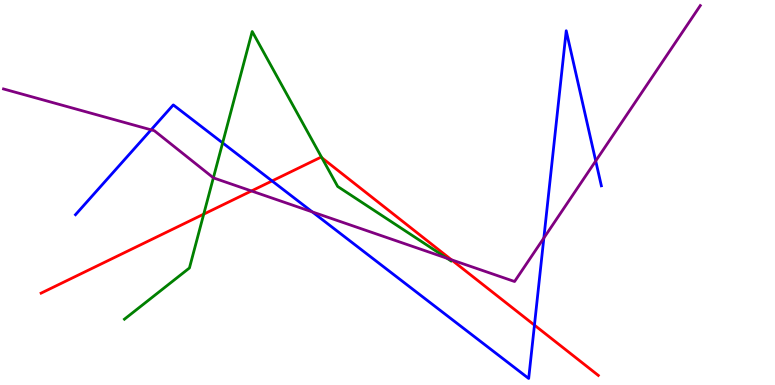[{'lines': ['blue', 'red'], 'intersections': [{'x': 3.51, 'y': 5.3}, {'x': 6.9, 'y': 1.55}]}, {'lines': ['green', 'red'], 'intersections': [{'x': 2.63, 'y': 4.44}, {'x': 4.15, 'y': 5.9}]}, {'lines': ['purple', 'red'], 'intersections': [{'x': 3.24, 'y': 5.04}, {'x': 5.82, 'y': 3.25}]}, {'lines': ['blue', 'green'], 'intersections': [{'x': 2.87, 'y': 6.29}]}, {'lines': ['blue', 'purple'], 'intersections': [{'x': 1.95, 'y': 6.63}, {'x': 4.03, 'y': 4.5}, {'x': 7.02, 'y': 3.82}, {'x': 7.69, 'y': 5.82}]}, {'lines': ['green', 'purple'], 'intersections': [{'x': 2.75, 'y': 5.38}, {'x': 5.77, 'y': 3.29}]}]